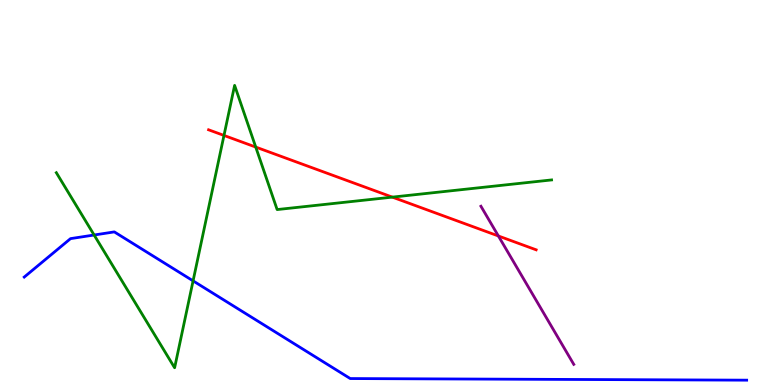[{'lines': ['blue', 'red'], 'intersections': []}, {'lines': ['green', 'red'], 'intersections': [{'x': 2.89, 'y': 6.48}, {'x': 3.3, 'y': 6.18}, {'x': 5.06, 'y': 4.88}]}, {'lines': ['purple', 'red'], 'intersections': [{'x': 6.43, 'y': 3.87}]}, {'lines': ['blue', 'green'], 'intersections': [{'x': 1.21, 'y': 3.9}, {'x': 2.49, 'y': 2.7}]}, {'lines': ['blue', 'purple'], 'intersections': []}, {'lines': ['green', 'purple'], 'intersections': []}]